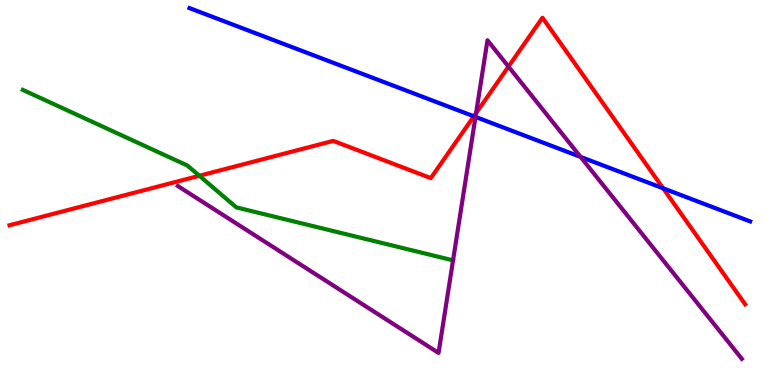[{'lines': ['blue', 'red'], 'intersections': [{'x': 6.11, 'y': 6.98}, {'x': 8.56, 'y': 5.11}]}, {'lines': ['green', 'red'], 'intersections': [{'x': 2.57, 'y': 5.43}]}, {'lines': ['purple', 'red'], 'intersections': [{'x': 6.14, 'y': 7.06}, {'x': 6.56, 'y': 8.27}]}, {'lines': ['blue', 'green'], 'intersections': []}, {'lines': ['blue', 'purple'], 'intersections': [{'x': 6.14, 'y': 6.96}, {'x': 7.49, 'y': 5.92}]}, {'lines': ['green', 'purple'], 'intersections': []}]